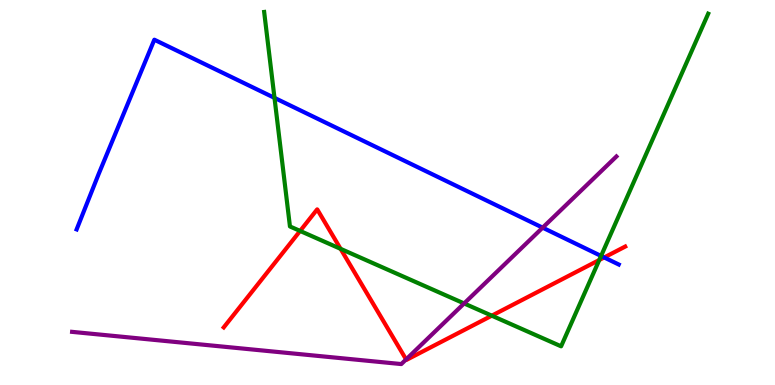[{'lines': ['blue', 'red'], 'intersections': [{'x': 7.8, 'y': 3.31}]}, {'lines': ['green', 'red'], 'intersections': [{'x': 3.87, 'y': 4.0}, {'x': 4.39, 'y': 3.54}, {'x': 6.35, 'y': 1.8}, {'x': 7.73, 'y': 3.25}]}, {'lines': ['purple', 'red'], 'intersections': [{'x': 5.24, 'y': 0.664}]}, {'lines': ['blue', 'green'], 'intersections': [{'x': 3.54, 'y': 7.46}, {'x': 7.76, 'y': 3.35}]}, {'lines': ['blue', 'purple'], 'intersections': [{'x': 7.0, 'y': 4.09}]}, {'lines': ['green', 'purple'], 'intersections': [{'x': 5.99, 'y': 2.12}]}]